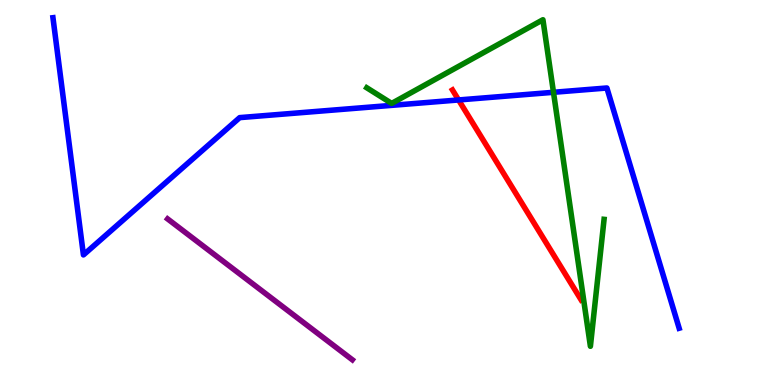[{'lines': ['blue', 'red'], 'intersections': [{'x': 5.92, 'y': 7.4}]}, {'lines': ['green', 'red'], 'intersections': []}, {'lines': ['purple', 'red'], 'intersections': []}, {'lines': ['blue', 'green'], 'intersections': [{'x': 7.14, 'y': 7.6}]}, {'lines': ['blue', 'purple'], 'intersections': []}, {'lines': ['green', 'purple'], 'intersections': []}]